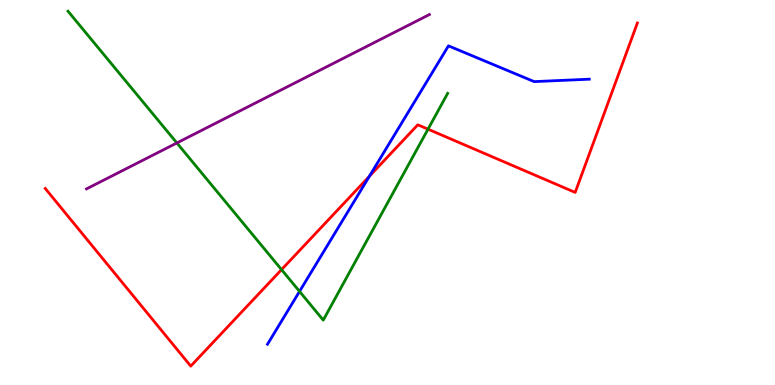[{'lines': ['blue', 'red'], 'intersections': [{'x': 4.77, 'y': 5.42}]}, {'lines': ['green', 'red'], 'intersections': [{'x': 3.63, 'y': 3.0}, {'x': 5.52, 'y': 6.64}]}, {'lines': ['purple', 'red'], 'intersections': []}, {'lines': ['blue', 'green'], 'intersections': [{'x': 3.87, 'y': 2.43}]}, {'lines': ['blue', 'purple'], 'intersections': []}, {'lines': ['green', 'purple'], 'intersections': [{'x': 2.28, 'y': 6.29}]}]